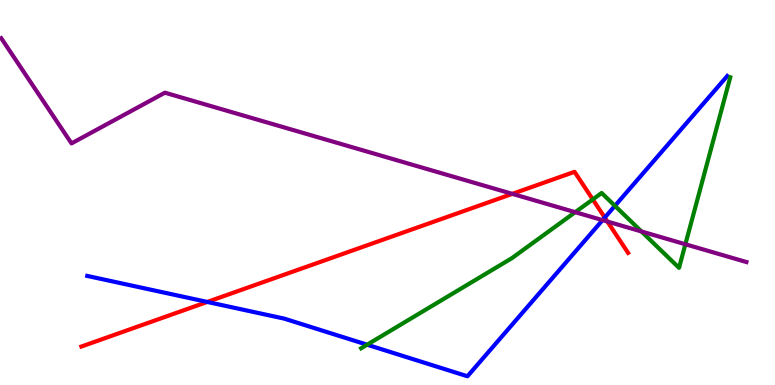[{'lines': ['blue', 'red'], 'intersections': [{'x': 2.67, 'y': 2.16}, {'x': 7.8, 'y': 4.35}]}, {'lines': ['green', 'red'], 'intersections': [{'x': 7.65, 'y': 4.82}]}, {'lines': ['purple', 'red'], 'intersections': [{'x': 6.61, 'y': 4.96}, {'x': 7.84, 'y': 4.25}]}, {'lines': ['blue', 'green'], 'intersections': [{'x': 4.74, 'y': 1.05}, {'x': 7.93, 'y': 4.65}]}, {'lines': ['blue', 'purple'], 'intersections': [{'x': 7.77, 'y': 4.28}]}, {'lines': ['green', 'purple'], 'intersections': [{'x': 7.42, 'y': 4.49}, {'x': 8.28, 'y': 3.99}, {'x': 8.84, 'y': 3.66}]}]